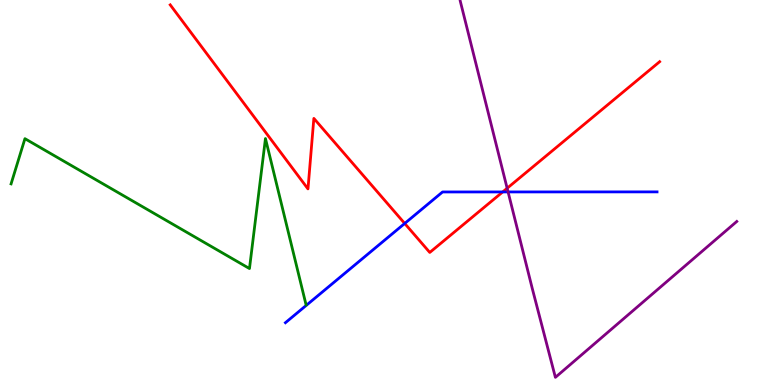[{'lines': ['blue', 'red'], 'intersections': [{'x': 5.22, 'y': 4.2}, {'x': 6.49, 'y': 5.01}]}, {'lines': ['green', 'red'], 'intersections': []}, {'lines': ['purple', 'red'], 'intersections': [{'x': 6.54, 'y': 5.11}]}, {'lines': ['blue', 'green'], 'intersections': []}, {'lines': ['blue', 'purple'], 'intersections': [{'x': 6.56, 'y': 5.01}]}, {'lines': ['green', 'purple'], 'intersections': []}]